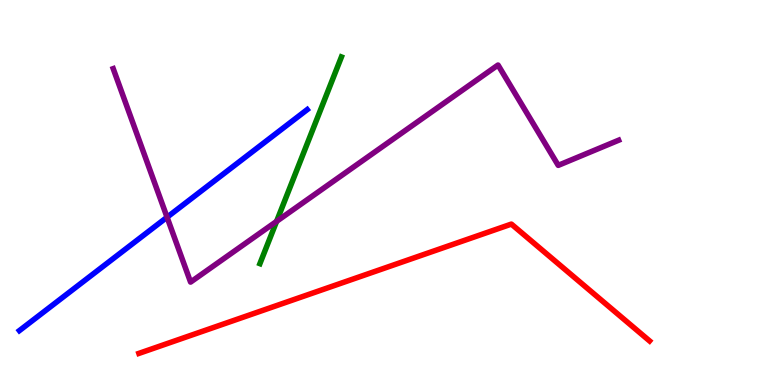[{'lines': ['blue', 'red'], 'intersections': []}, {'lines': ['green', 'red'], 'intersections': []}, {'lines': ['purple', 'red'], 'intersections': []}, {'lines': ['blue', 'green'], 'intersections': []}, {'lines': ['blue', 'purple'], 'intersections': [{'x': 2.16, 'y': 4.36}]}, {'lines': ['green', 'purple'], 'intersections': [{'x': 3.57, 'y': 4.25}]}]